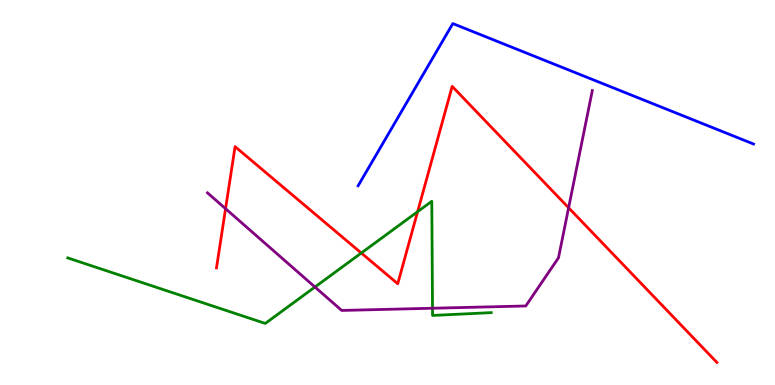[{'lines': ['blue', 'red'], 'intersections': []}, {'lines': ['green', 'red'], 'intersections': [{'x': 4.66, 'y': 3.43}, {'x': 5.39, 'y': 4.5}]}, {'lines': ['purple', 'red'], 'intersections': [{'x': 2.91, 'y': 4.58}, {'x': 7.34, 'y': 4.6}]}, {'lines': ['blue', 'green'], 'intersections': []}, {'lines': ['blue', 'purple'], 'intersections': []}, {'lines': ['green', 'purple'], 'intersections': [{'x': 4.06, 'y': 2.55}, {'x': 5.58, 'y': 1.99}]}]